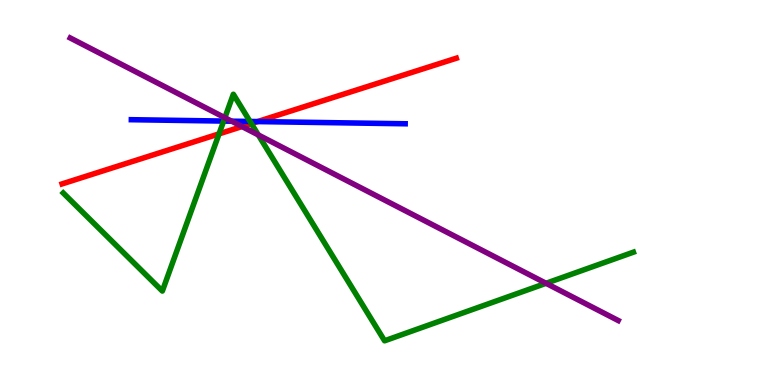[{'lines': ['blue', 'red'], 'intersections': [{'x': 3.32, 'y': 6.84}]}, {'lines': ['green', 'red'], 'intersections': [{'x': 2.83, 'y': 6.52}, {'x': 3.24, 'y': 6.79}]}, {'lines': ['purple', 'red'], 'intersections': [{'x': 3.12, 'y': 6.71}]}, {'lines': ['blue', 'green'], 'intersections': [{'x': 2.89, 'y': 6.86}, {'x': 3.23, 'y': 6.85}]}, {'lines': ['blue', 'purple'], 'intersections': [{'x': 2.99, 'y': 6.85}]}, {'lines': ['green', 'purple'], 'intersections': [{'x': 2.9, 'y': 6.94}, {'x': 3.33, 'y': 6.5}, {'x': 7.05, 'y': 2.64}]}]